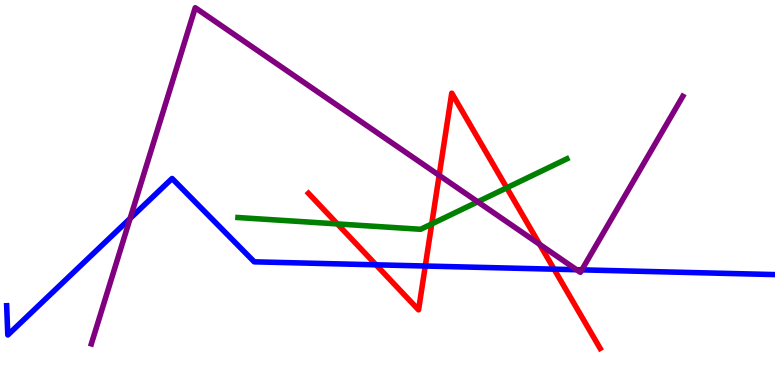[{'lines': ['blue', 'red'], 'intersections': [{'x': 4.85, 'y': 3.12}, {'x': 5.49, 'y': 3.09}, {'x': 7.15, 'y': 3.01}]}, {'lines': ['green', 'red'], 'intersections': [{'x': 4.35, 'y': 4.18}, {'x': 5.57, 'y': 4.18}, {'x': 6.54, 'y': 5.12}]}, {'lines': ['purple', 'red'], 'intersections': [{'x': 5.67, 'y': 5.45}, {'x': 6.96, 'y': 3.65}]}, {'lines': ['blue', 'green'], 'intersections': []}, {'lines': ['blue', 'purple'], 'intersections': [{'x': 1.68, 'y': 4.33}, {'x': 7.44, 'y': 2.99}, {'x': 7.51, 'y': 2.99}]}, {'lines': ['green', 'purple'], 'intersections': [{'x': 6.16, 'y': 4.76}]}]